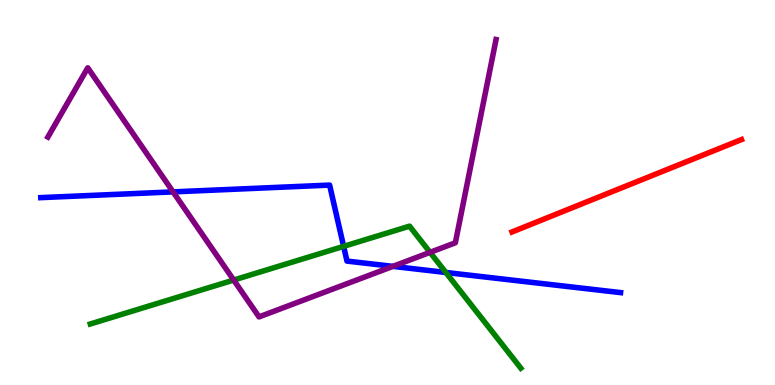[{'lines': ['blue', 'red'], 'intersections': []}, {'lines': ['green', 'red'], 'intersections': []}, {'lines': ['purple', 'red'], 'intersections': []}, {'lines': ['blue', 'green'], 'intersections': [{'x': 4.43, 'y': 3.6}, {'x': 5.75, 'y': 2.92}]}, {'lines': ['blue', 'purple'], 'intersections': [{'x': 2.23, 'y': 5.02}, {'x': 5.07, 'y': 3.08}]}, {'lines': ['green', 'purple'], 'intersections': [{'x': 3.02, 'y': 2.73}, {'x': 5.55, 'y': 3.45}]}]